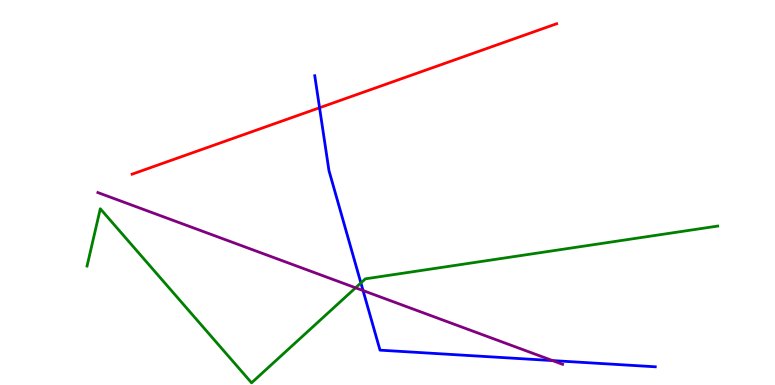[{'lines': ['blue', 'red'], 'intersections': [{'x': 4.12, 'y': 7.2}]}, {'lines': ['green', 'red'], 'intersections': []}, {'lines': ['purple', 'red'], 'intersections': []}, {'lines': ['blue', 'green'], 'intersections': [{'x': 4.66, 'y': 2.65}]}, {'lines': ['blue', 'purple'], 'intersections': [{'x': 4.68, 'y': 2.45}, {'x': 7.13, 'y': 0.634}]}, {'lines': ['green', 'purple'], 'intersections': [{'x': 4.59, 'y': 2.52}]}]